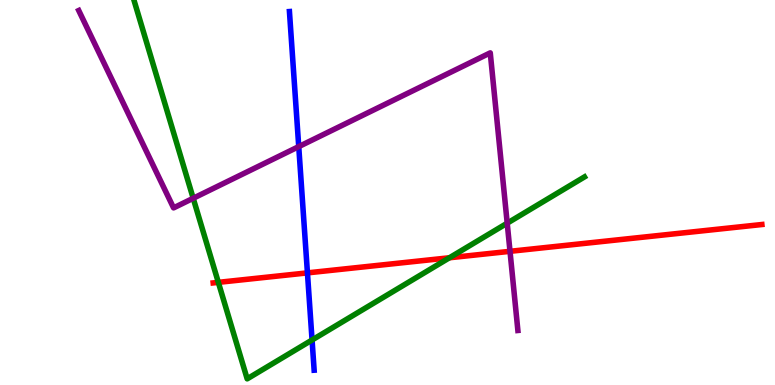[{'lines': ['blue', 'red'], 'intersections': [{'x': 3.97, 'y': 2.91}]}, {'lines': ['green', 'red'], 'intersections': [{'x': 2.82, 'y': 2.67}, {'x': 5.8, 'y': 3.3}]}, {'lines': ['purple', 'red'], 'intersections': [{'x': 6.58, 'y': 3.47}]}, {'lines': ['blue', 'green'], 'intersections': [{'x': 4.03, 'y': 1.17}]}, {'lines': ['blue', 'purple'], 'intersections': [{'x': 3.85, 'y': 6.19}]}, {'lines': ['green', 'purple'], 'intersections': [{'x': 2.49, 'y': 4.85}, {'x': 6.54, 'y': 4.2}]}]